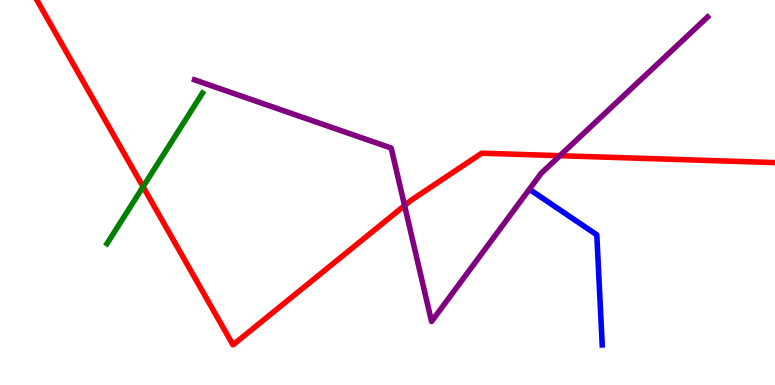[{'lines': ['blue', 'red'], 'intersections': []}, {'lines': ['green', 'red'], 'intersections': [{'x': 1.85, 'y': 5.15}]}, {'lines': ['purple', 'red'], 'intersections': [{'x': 5.22, 'y': 4.66}, {'x': 7.22, 'y': 5.96}]}, {'lines': ['blue', 'green'], 'intersections': []}, {'lines': ['blue', 'purple'], 'intersections': []}, {'lines': ['green', 'purple'], 'intersections': []}]